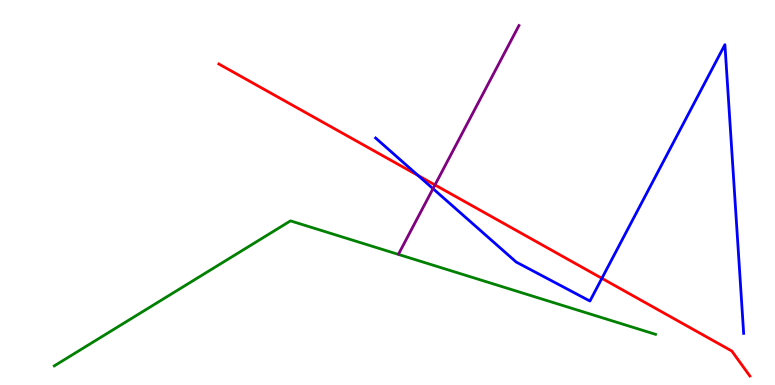[{'lines': ['blue', 'red'], 'intersections': [{'x': 5.39, 'y': 5.44}, {'x': 7.77, 'y': 2.77}]}, {'lines': ['green', 'red'], 'intersections': []}, {'lines': ['purple', 'red'], 'intersections': [{'x': 5.61, 'y': 5.2}]}, {'lines': ['blue', 'green'], 'intersections': []}, {'lines': ['blue', 'purple'], 'intersections': [{'x': 5.59, 'y': 5.1}]}, {'lines': ['green', 'purple'], 'intersections': []}]